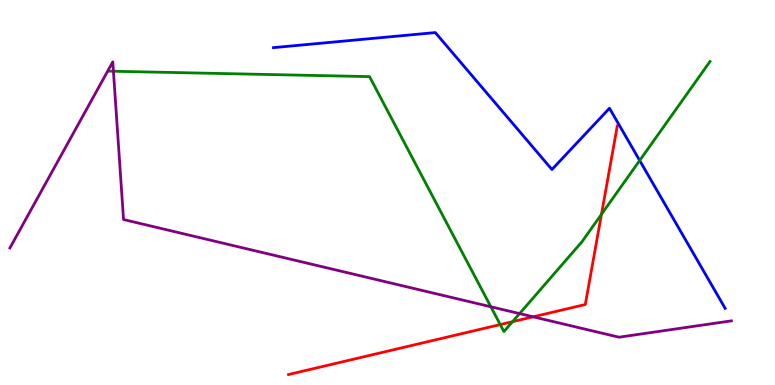[{'lines': ['blue', 'red'], 'intersections': []}, {'lines': ['green', 'red'], 'intersections': [{'x': 6.45, 'y': 1.57}, {'x': 6.61, 'y': 1.64}, {'x': 7.76, 'y': 4.43}]}, {'lines': ['purple', 'red'], 'intersections': [{'x': 6.88, 'y': 1.77}]}, {'lines': ['blue', 'green'], 'intersections': [{'x': 8.25, 'y': 5.83}]}, {'lines': ['blue', 'purple'], 'intersections': []}, {'lines': ['green', 'purple'], 'intersections': [{'x': 1.46, 'y': 8.15}, {'x': 6.33, 'y': 2.03}, {'x': 6.7, 'y': 1.85}]}]